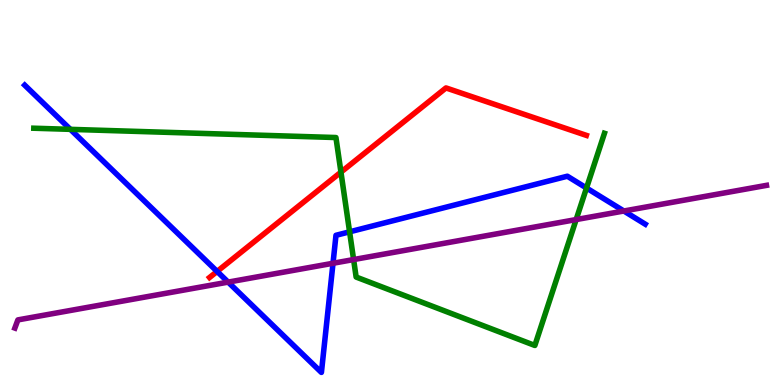[{'lines': ['blue', 'red'], 'intersections': [{'x': 2.8, 'y': 2.95}]}, {'lines': ['green', 'red'], 'intersections': [{'x': 4.4, 'y': 5.53}]}, {'lines': ['purple', 'red'], 'intersections': []}, {'lines': ['blue', 'green'], 'intersections': [{'x': 0.908, 'y': 6.64}, {'x': 4.51, 'y': 3.98}, {'x': 7.57, 'y': 5.12}]}, {'lines': ['blue', 'purple'], 'intersections': [{'x': 2.94, 'y': 2.67}, {'x': 4.3, 'y': 3.16}, {'x': 8.05, 'y': 4.52}]}, {'lines': ['green', 'purple'], 'intersections': [{'x': 4.56, 'y': 3.26}, {'x': 7.43, 'y': 4.3}]}]